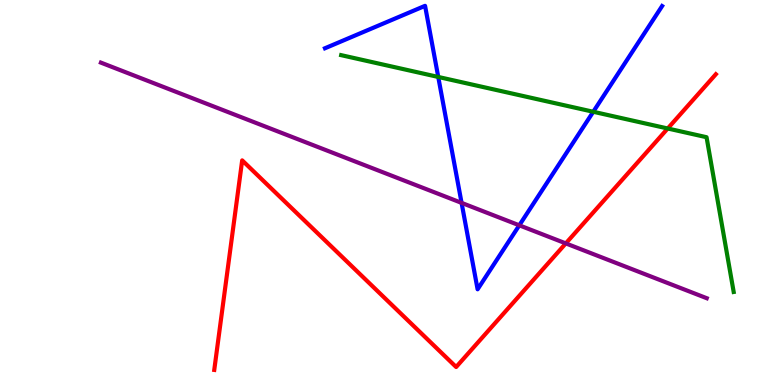[{'lines': ['blue', 'red'], 'intersections': []}, {'lines': ['green', 'red'], 'intersections': [{'x': 8.62, 'y': 6.66}]}, {'lines': ['purple', 'red'], 'intersections': [{'x': 7.3, 'y': 3.68}]}, {'lines': ['blue', 'green'], 'intersections': [{'x': 5.65, 'y': 8.0}, {'x': 7.65, 'y': 7.1}]}, {'lines': ['blue', 'purple'], 'intersections': [{'x': 5.96, 'y': 4.73}, {'x': 6.7, 'y': 4.15}]}, {'lines': ['green', 'purple'], 'intersections': []}]